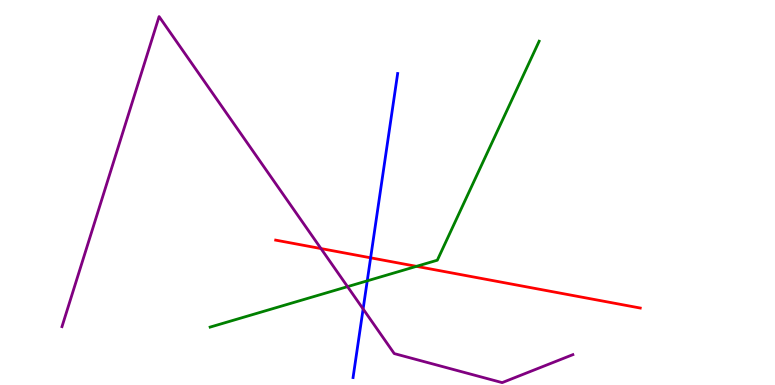[{'lines': ['blue', 'red'], 'intersections': [{'x': 4.78, 'y': 3.3}]}, {'lines': ['green', 'red'], 'intersections': [{'x': 5.37, 'y': 3.08}]}, {'lines': ['purple', 'red'], 'intersections': [{'x': 4.14, 'y': 3.54}]}, {'lines': ['blue', 'green'], 'intersections': [{'x': 4.74, 'y': 2.71}]}, {'lines': ['blue', 'purple'], 'intersections': [{'x': 4.69, 'y': 1.97}]}, {'lines': ['green', 'purple'], 'intersections': [{'x': 4.48, 'y': 2.55}]}]